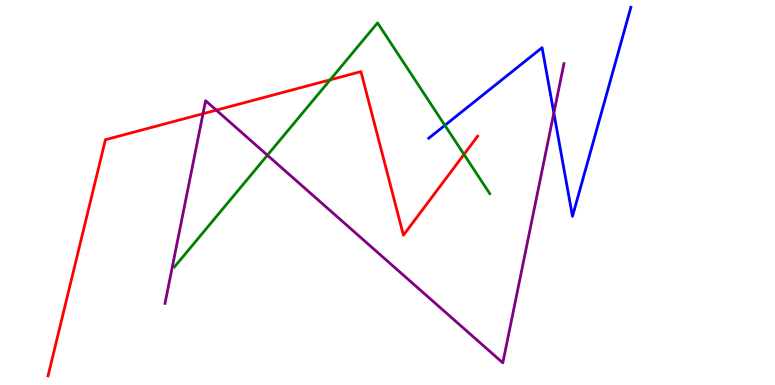[{'lines': ['blue', 'red'], 'intersections': []}, {'lines': ['green', 'red'], 'intersections': [{'x': 4.26, 'y': 7.93}, {'x': 5.99, 'y': 5.99}]}, {'lines': ['purple', 'red'], 'intersections': [{'x': 2.62, 'y': 7.05}, {'x': 2.79, 'y': 7.14}]}, {'lines': ['blue', 'green'], 'intersections': [{'x': 5.74, 'y': 6.74}]}, {'lines': ['blue', 'purple'], 'intersections': [{'x': 7.15, 'y': 7.07}]}, {'lines': ['green', 'purple'], 'intersections': [{'x': 3.45, 'y': 5.97}]}]